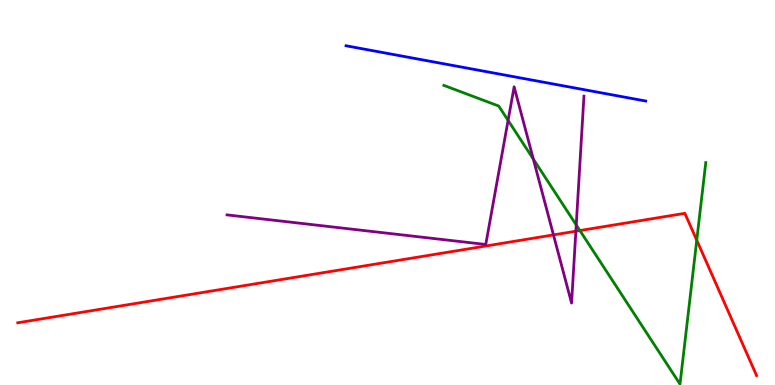[{'lines': ['blue', 'red'], 'intersections': []}, {'lines': ['green', 'red'], 'intersections': [{'x': 7.48, 'y': 4.01}, {'x': 8.99, 'y': 3.76}]}, {'lines': ['purple', 'red'], 'intersections': [{'x': 7.14, 'y': 3.9}, {'x': 7.43, 'y': 3.99}]}, {'lines': ['blue', 'green'], 'intersections': []}, {'lines': ['blue', 'purple'], 'intersections': []}, {'lines': ['green', 'purple'], 'intersections': [{'x': 6.56, 'y': 6.87}, {'x': 6.88, 'y': 5.87}, {'x': 7.44, 'y': 4.16}]}]